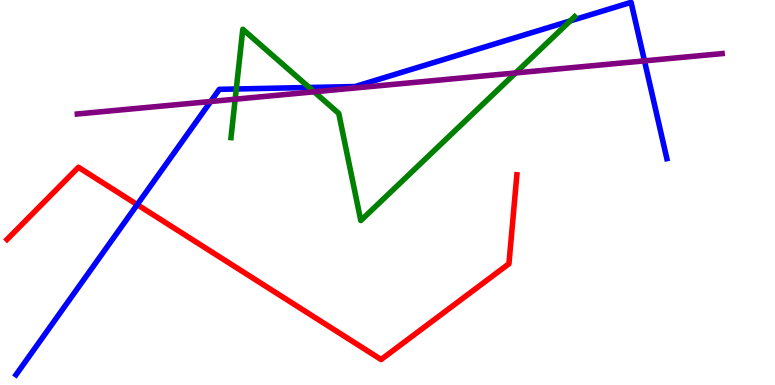[{'lines': ['blue', 'red'], 'intersections': [{'x': 1.77, 'y': 4.69}]}, {'lines': ['green', 'red'], 'intersections': []}, {'lines': ['purple', 'red'], 'intersections': []}, {'lines': ['blue', 'green'], 'intersections': [{'x': 3.05, 'y': 7.69}, {'x': 3.99, 'y': 7.73}, {'x': 7.36, 'y': 9.46}]}, {'lines': ['blue', 'purple'], 'intersections': [{'x': 2.72, 'y': 7.36}, {'x': 8.32, 'y': 8.42}]}, {'lines': ['green', 'purple'], 'intersections': [{'x': 3.03, 'y': 7.42}, {'x': 4.05, 'y': 7.62}, {'x': 6.65, 'y': 8.11}]}]